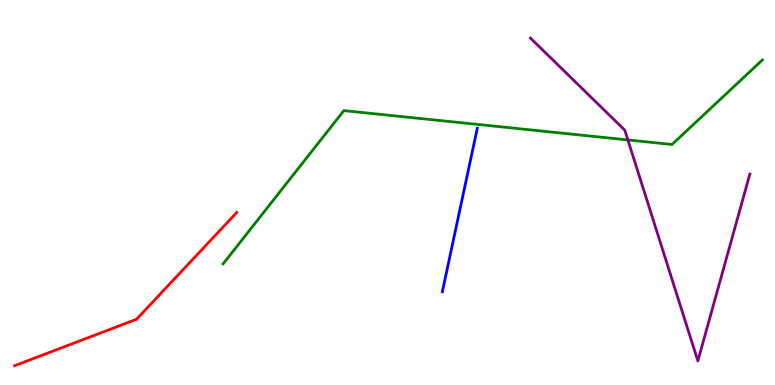[{'lines': ['blue', 'red'], 'intersections': []}, {'lines': ['green', 'red'], 'intersections': []}, {'lines': ['purple', 'red'], 'intersections': []}, {'lines': ['blue', 'green'], 'intersections': []}, {'lines': ['blue', 'purple'], 'intersections': []}, {'lines': ['green', 'purple'], 'intersections': [{'x': 8.1, 'y': 6.37}]}]